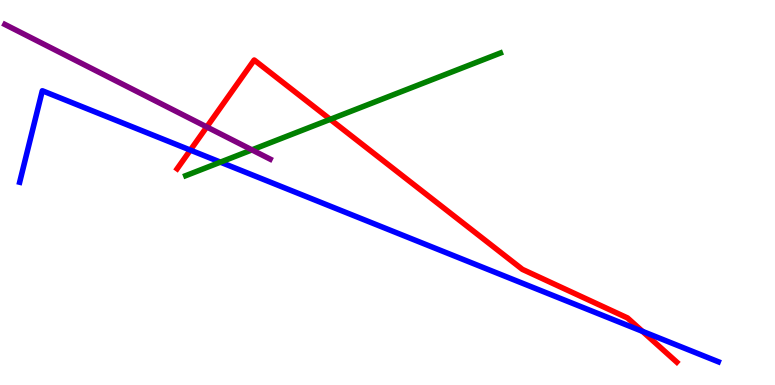[{'lines': ['blue', 'red'], 'intersections': [{'x': 2.46, 'y': 6.1}, {'x': 8.29, 'y': 1.39}]}, {'lines': ['green', 'red'], 'intersections': [{'x': 4.26, 'y': 6.9}]}, {'lines': ['purple', 'red'], 'intersections': [{'x': 2.67, 'y': 6.7}]}, {'lines': ['blue', 'green'], 'intersections': [{'x': 2.84, 'y': 5.79}]}, {'lines': ['blue', 'purple'], 'intersections': []}, {'lines': ['green', 'purple'], 'intersections': [{'x': 3.25, 'y': 6.11}]}]